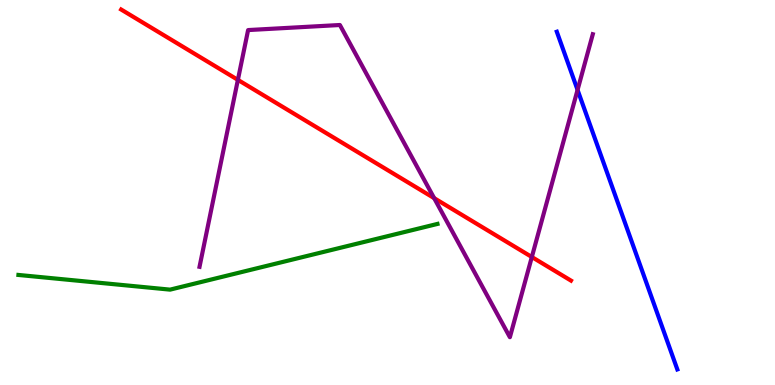[{'lines': ['blue', 'red'], 'intersections': []}, {'lines': ['green', 'red'], 'intersections': []}, {'lines': ['purple', 'red'], 'intersections': [{'x': 3.07, 'y': 7.93}, {'x': 5.6, 'y': 4.85}, {'x': 6.86, 'y': 3.32}]}, {'lines': ['blue', 'green'], 'intersections': []}, {'lines': ['blue', 'purple'], 'intersections': [{'x': 7.45, 'y': 7.66}]}, {'lines': ['green', 'purple'], 'intersections': []}]